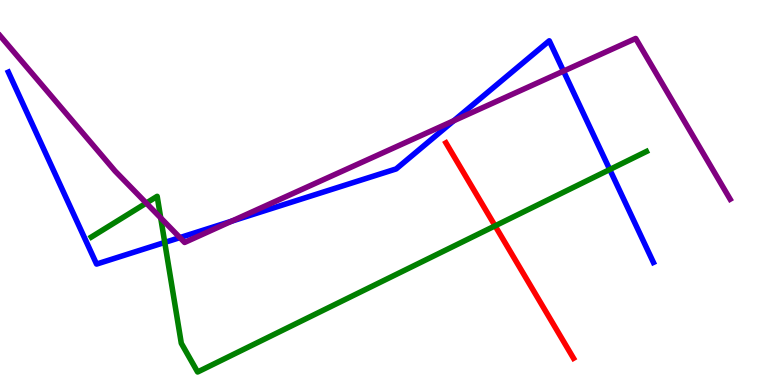[{'lines': ['blue', 'red'], 'intersections': []}, {'lines': ['green', 'red'], 'intersections': [{'x': 6.39, 'y': 4.13}]}, {'lines': ['purple', 'red'], 'intersections': []}, {'lines': ['blue', 'green'], 'intersections': [{'x': 2.13, 'y': 3.7}, {'x': 7.87, 'y': 5.6}]}, {'lines': ['blue', 'purple'], 'intersections': [{'x': 2.32, 'y': 3.83}, {'x': 2.99, 'y': 4.26}, {'x': 5.85, 'y': 6.86}, {'x': 7.27, 'y': 8.15}]}, {'lines': ['green', 'purple'], 'intersections': [{'x': 1.89, 'y': 4.73}, {'x': 2.07, 'y': 4.34}]}]